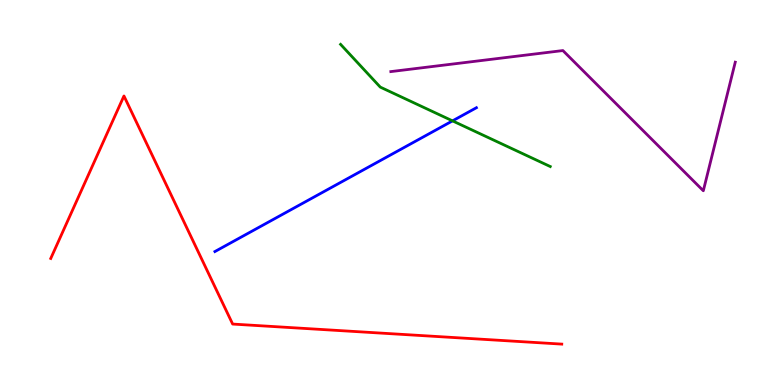[{'lines': ['blue', 'red'], 'intersections': []}, {'lines': ['green', 'red'], 'intersections': []}, {'lines': ['purple', 'red'], 'intersections': []}, {'lines': ['blue', 'green'], 'intersections': [{'x': 5.84, 'y': 6.86}]}, {'lines': ['blue', 'purple'], 'intersections': []}, {'lines': ['green', 'purple'], 'intersections': []}]